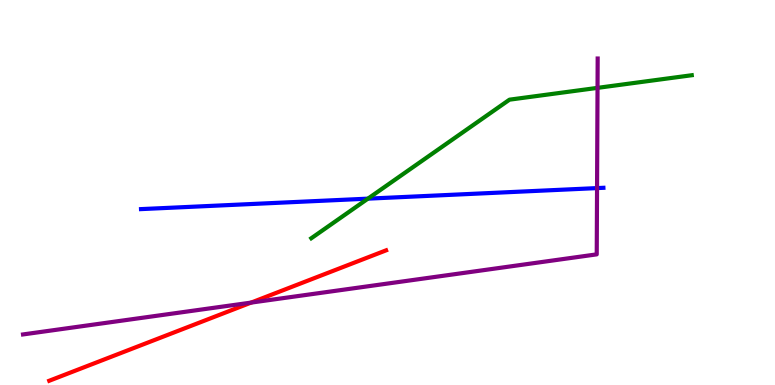[{'lines': ['blue', 'red'], 'intersections': []}, {'lines': ['green', 'red'], 'intersections': []}, {'lines': ['purple', 'red'], 'intersections': [{'x': 3.24, 'y': 2.14}]}, {'lines': ['blue', 'green'], 'intersections': [{'x': 4.75, 'y': 4.84}]}, {'lines': ['blue', 'purple'], 'intersections': [{'x': 7.7, 'y': 5.11}]}, {'lines': ['green', 'purple'], 'intersections': [{'x': 7.71, 'y': 7.72}]}]